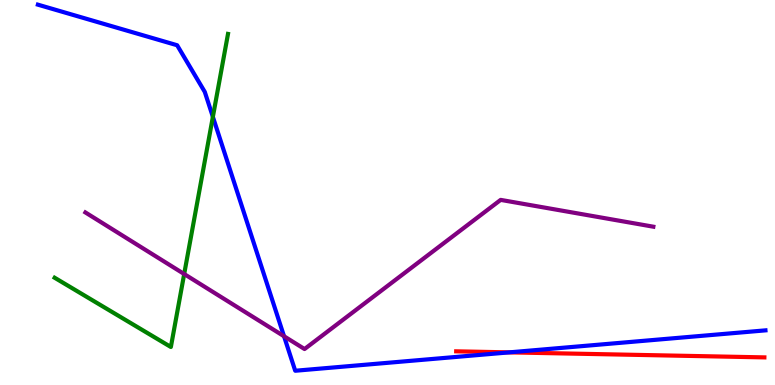[{'lines': ['blue', 'red'], 'intersections': [{'x': 6.57, 'y': 0.848}]}, {'lines': ['green', 'red'], 'intersections': []}, {'lines': ['purple', 'red'], 'intersections': []}, {'lines': ['blue', 'green'], 'intersections': [{'x': 2.75, 'y': 6.97}]}, {'lines': ['blue', 'purple'], 'intersections': [{'x': 3.66, 'y': 1.27}]}, {'lines': ['green', 'purple'], 'intersections': [{'x': 2.38, 'y': 2.88}]}]